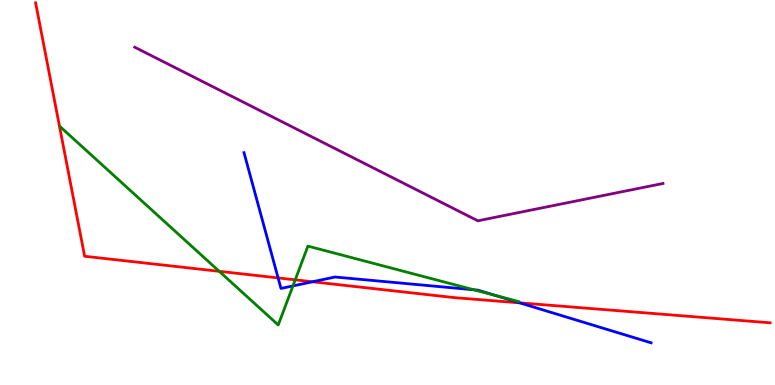[{'lines': ['blue', 'red'], 'intersections': [{'x': 3.59, 'y': 2.78}, {'x': 4.03, 'y': 2.68}, {'x': 6.71, 'y': 2.13}]}, {'lines': ['green', 'red'], 'intersections': [{'x': 2.83, 'y': 2.95}, {'x': 3.81, 'y': 2.73}]}, {'lines': ['purple', 'red'], 'intersections': []}, {'lines': ['blue', 'green'], 'intersections': [{'x': 3.78, 'y': 2.57}, {'x': 6.11, 'y': 2.47}, {'x': 6.4, 'y': 2.32}]}, {'lines': ['blue', 'purple'], 'intersections': []}, {'lines': ['green', 'purple'], 'intersections': []}]